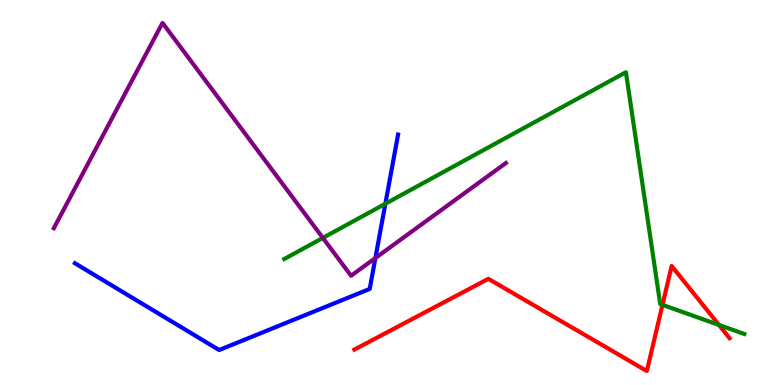[{'lines': ['blue', 'red'], 'intersections': []}, {'lines': ['green', 'red'], 'intersections': [{'x': 8.55, 'y': 2.08}, {'x': 9.28, 'y': 1.56}]}, {'lines': ['purple', 'red'], 'intersections': []}, {'lines': ['blue', 'green'], 'intersections': [{'x': 4.97, 'y': 4.71}]}, {'lines': ['blue', 'purple'], 'intersections': [{'x': 4.84, 'y': 3.3}]}, {'lines': ['green', 'purple'], 'intersections': [{'x': 4.17, 'y': 3.82}]}]